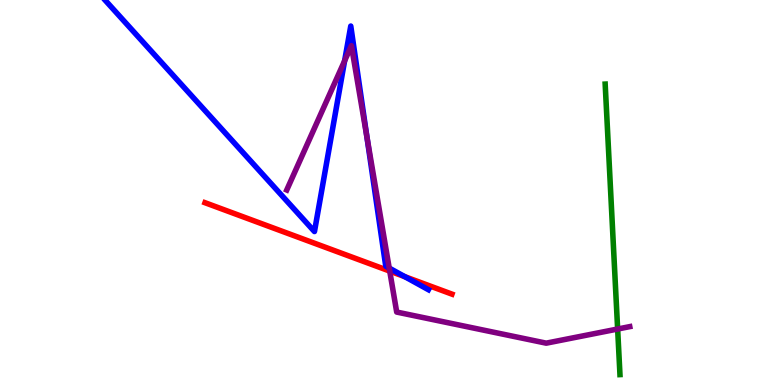[{'lines': ['blue', 'red'], 'intersections': [{'x': 5.22, 'y': 2.81}]}, {'lines': ['green', 'red'], 'intersections': []}, {'lines': ['purple', 'red'], 'intersections': [{'x': 5.03, 'y': 2.96}]}, {'lines': ['blue', 'green'], 'intersections': []}, {'lines': ['blue', 'purple'], 'intersections': [{'x': 4.45, 'y': 8.42}, {'x': 4.73, 'y': 6.44}, {'x': 5.02, 'y': 3.04}]}, {'lines': ['green', 'purple'], 'intersections': [{'x': 7.97, 'y': 1.45}]}]